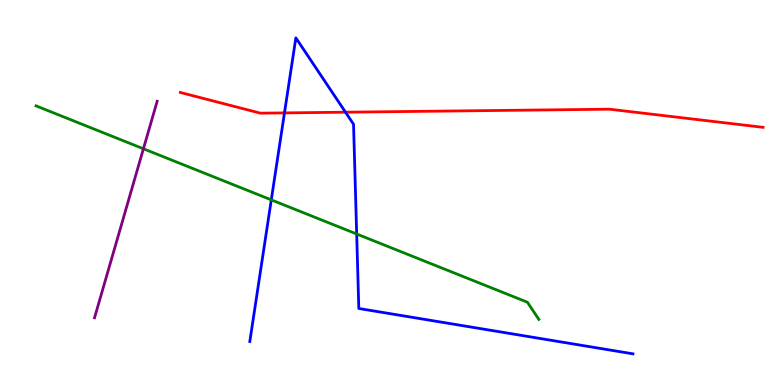[{'lines': ['blue', 'red'], 'intersections': [{'x': 3.67, 'y': 7.07}, {'x': 4.46, 'y': 7.09}]}, {'lines': ['green', 'red'], 'intersections': []}, {'lines': ['purple', 'red'], 'intersections': []}, {'lines': ['blue', 'green'], 'intersections': [{'x': 3.5, 'y': 4.81}, {'x': 4.6, 'y': 3.92}]}, {'lines': ['blue', 'purple'], 'intersections': []}, {'lines': ['green', 'purple'], 'intersections': [{'x': 1.85, 'y': 6.14}]}]